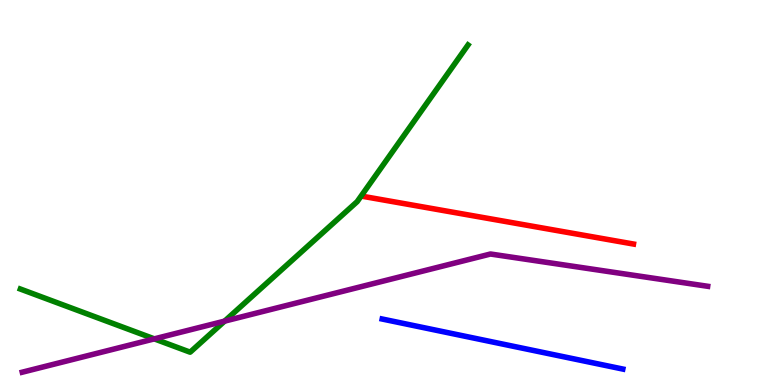[{'lines': ['blue', 'red'], 'intersections': []}, {'lines': ['green', 'red'], 'intersections': []}, {'lines': ['purple', 'red'], 'intersections': []}, {'lines': ['blue', 'green'], 'intersections': []}, {'lines': ['blue', 'purple'], 'intersections': []}, {'lines': ['green', 'purple'], 'intersections': [{'x': 1.99, 'y': 1.2}, {'x': 2.9, 'y': 1.66}]}]